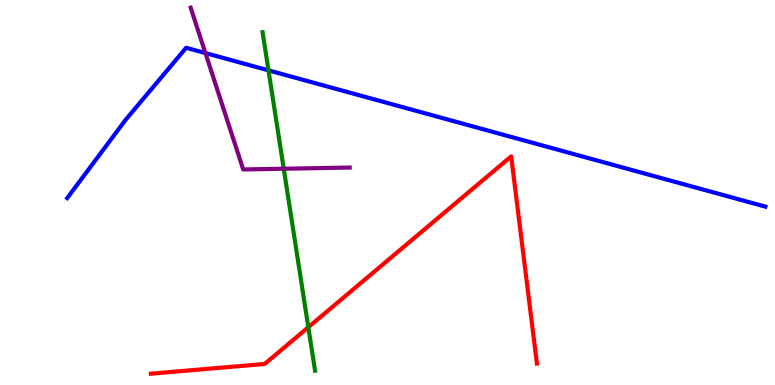[{'lines': ['blue', 'red'], 'intersections': []}, {'lines': ['green', 'red'], 'intersections': [{'x': 3.98, 'y': 1.5}]}, {'lines': ['purple', 'red'], 'intersections': []}, {'lines': ['blue', 'green'], 'intersections': [{'x': 3.46, 'y': 8.17}]}, {'lines': ['blue', 'purple'], 'intersections': [{'x': 2.65, 'y': 8.62}]}, {'lines': ['green', 'purple'], 'intersections': [{'x': 3.66, 'y': 5.62}]}]